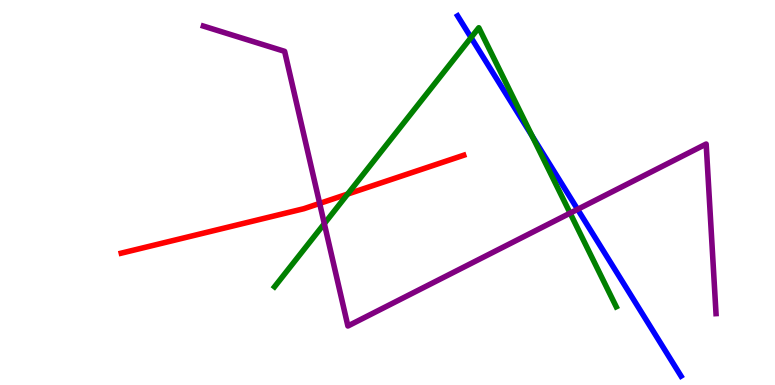[{'lines': ['blue', 'red'], 'intersections': []}, {'lines': ['green', 'red'], 'intersections': [{'x': 4.49, 'y': 4.96}]}, {'lines': ['purple', 'red'], 'intersections': [{'x': 4.12, 'y': 4.72}]}, {'lines': ['blue', 'green'], 'intersections': [{'x': 6.08, 'y': 9.02}, {'x': 6.87, 'y': 6.46}]}, {'lines': ['blue', 'purple'], 'intersections': [{'x': 7.45, 'y': 4.56}]}, {'lines': ['green', 'purple'], 'intersections': [{'x': 4.18, 'y': 4.19}, {'x': 7.36, 'y': 4.46}]}]